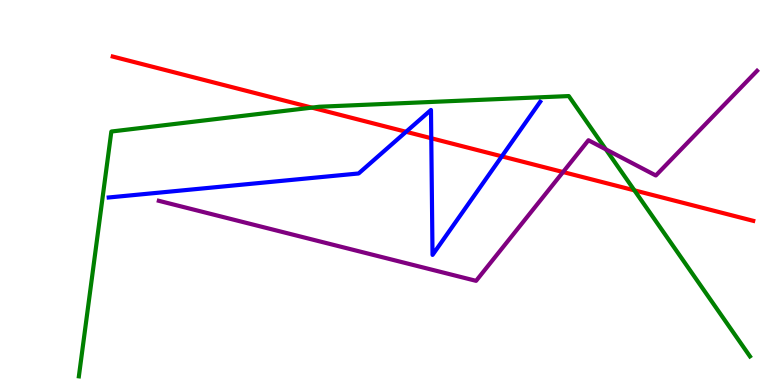[{'lines': ['blue', 'red'], 'intersections': [{'x': 5.24, 'y': 6.58}, {'x': 5.56, 'y': 6.41}, {'x': 6.48, 'y': 5.94}]}, {'lines': ['green', 'red'], 'intersections': [{'x': 4.02, 'y': 7.2}, {'x': 8.19, 'y': 5.06}]}, {'lines': ['purple', 'red'], 'intersections': [{'x': 7.26, 'y': 5.53}]}, {'lines': ['blue', 'green'], 'intersections': []}, {'lines': ['blue', 'purple'], 'intersections': []}, {'lines': ['green', 'purple'], 'intersections': [{'x': 7.82, 'y': 6.12}]}]